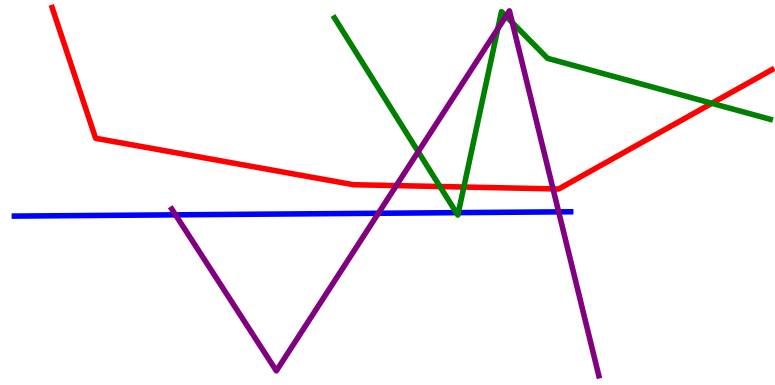[{'lines': ['blue', 'red'], 'intersections': []}, {'lines': ['green', 'red'], 'intersections': [{'x': 5.68, 'y': 5.16}, {'x': 5.99, 'y': 5.14}, {'x': 9.18, 'y': 7.32}]}, {'lines': ['purple', 'red'], 'intersections': [{'x': 5.11, 'y': 5.18}, {'x': 7.14, 'y': 5.09}]}, {'lines': ['blue', 'green'], 'intersections': [{'x': 5.89, 'y': 4.48}, {'x': 5.91, 'y': 4.48}]}, {'lines': ['blue', 'purple'], 'intersections': [{'x': 2.26, 'y': 4.42}, {'x': 4.88, 'y': 4.46}, {'x': 7.21, 'y': 4.5}]}, {'lines': ['green', 'purple'], 'intersections': [{'x': 5.4, 'y': 6.06}, {'x': 6.42, 'y': 9.25}, {'x': 6.53, 'y': 9.58}, {'x': 6.61, 'y': 9.41}]}]